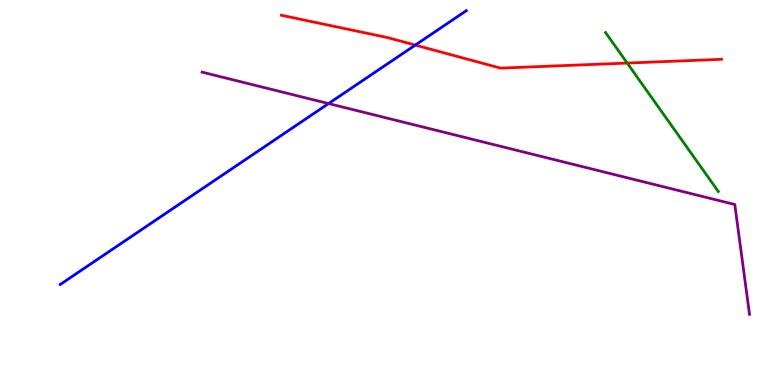[{'lines': ['blue', 'red'], 'intersections': [{'x': 5.36, 'y': 8.83}]}, {'lines': ['green', 'red'], 'intersections': [{'x': 8.09, 'y': 8.36}]}, {'lines': ['purple', 'red'], 'intersections': []}, {'lines': ['blue', 'green'], 'intersections': []}, {'lines': ['blue', 'purple'], 'intersections': [{'x': 4.24, 'y': 7.31}]}, {'lines': ['green', 'purple'], 'intersections': []}]